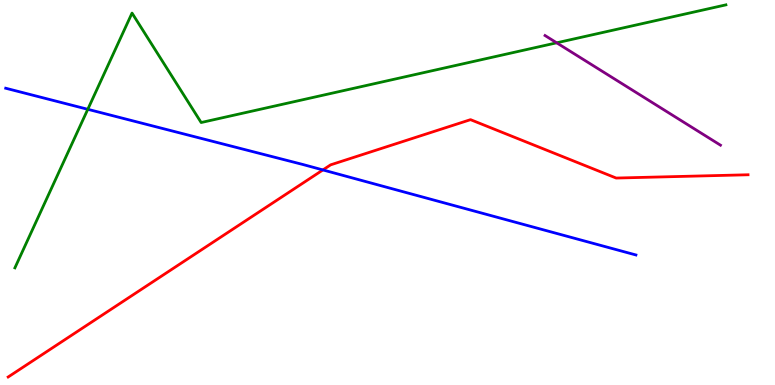[{'lines': ['blue', 'red'], 'intersections': [{'x': 4.17, 'y': 5.59}]}, {'lines': ['green', 'red'], 'intersections': []}, {'lines': ['purple', 'red'], 'intersections': []}, {'lines': ['blue', 'green'], 'intersections': [{'x': 1.13, 'y': 7.16}]}, {'lines': ['blue', 'purple'], 'intersections': []}, {'lines': ['green', 'purple'], 'intersections': [{'x': 7.18, 'y': 8.89}]}]